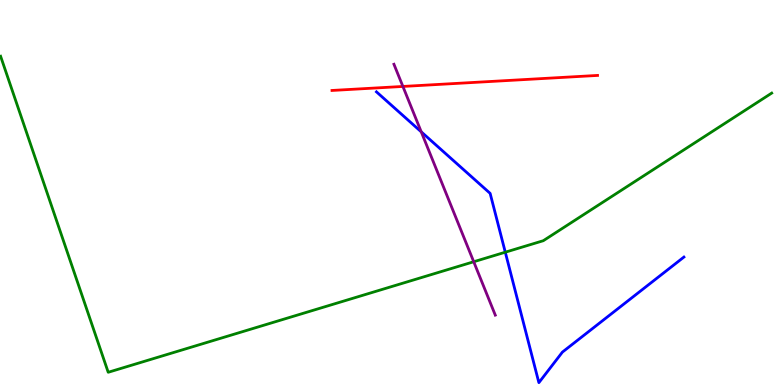[{'lines': ['blue', 'red'], 'intersections': []}, {'lines': ['green', 'red'], 'intersections': []}, {'lines': ['purple', 'red'], 'intersections': [{'x': 5.2, 'y': 7.75}]}, {'lines': ['blue', 'green'], 'intersections': [{'x': 6.52, 'y': 3.45}]}, {'lines': ['blue', 'purple'], 'intersections': [{'x': 5.44, 'y': 6.58}]}, {'lines': ['green', 'purple'], 'intersections': [{'x': 6.11, 'y': 3.2}]}]